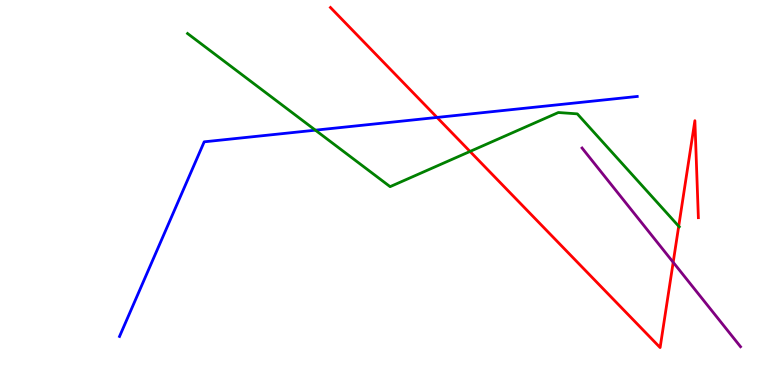[{'lines': ['blue', 'red'], 'intersections': [{'x': 5.64, 'y': 6.95}]}, {'lines': ['green', 'red'], 'intersections': [{'x': 6.06, 'y': 6.07}, {'x': 8.76, 'y': 4.12}]}, {'lines': ['purple', 'red'], 'intersections': [{'x': 8.69, 'y': 3.19}]}, {'lines': ['blue', 'green'], 'intersections': [{'x': 4.07, 'y': 6.62}]}, {'lines': ['blue', 'purple'], 'intersections': []}, {'lines': ['green', 'purple'], 'intersections': []}]